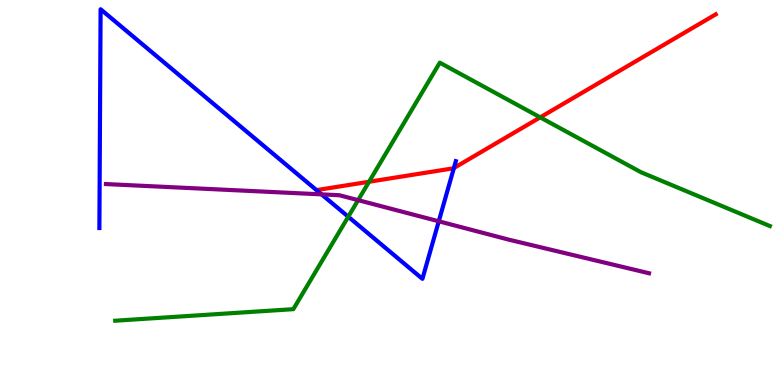[{'lines': ['blue', 'red'], 'intersections': [{'x': 5.86, 'y': 5.64}]}, {'lines': ['green', 'red'], 'intersections': [{'x': 4.76, 'y': 5.28}, {'x': 6.97, 'y': 6.95}]}, {'lines': ['purple', 'red'], 'intersections': []}, {'lines': ['blue', 'green'], 'intersections': [{'x': 4.49, 'y': 4.37}]}, {'lines': ['blue', 'purple'], 'intersections': [{'x': 4.15, 'y': 4.95}, {'x': 5.66, 'y': 4.25}]}, {'lines': ['green', 'purple'], 'intersections': [{'x': 4.62, 'y': 4.8}]}]